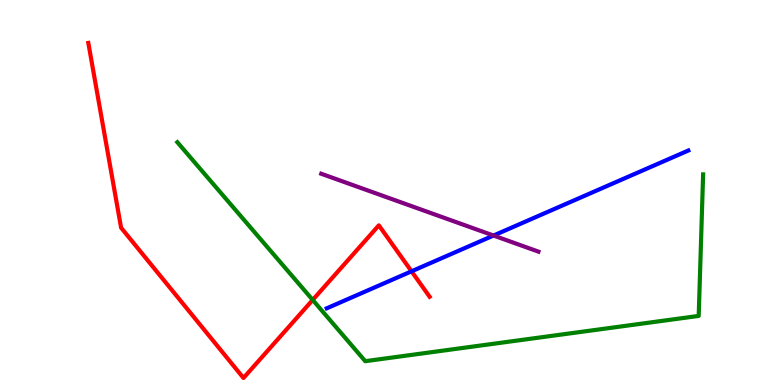[{'lines': ['blue', 'red'], 'intersections': [{'x': 5.31, 'y': 2.95}]}, {'lines': ['green', 'red'], 'intersections': [{'x': 4.03, 'y': 2.21}]}, {'lines': ['purple', 'red'], 'intersections': []}, {'lines': ['blue', 'green'], 'intersections': []}, {'lines': ['blue', 'purple'], 'intersections': [{'x': 6.37, 'y': 3.88}]}, {'lines': ['green', 'purple'], 'intersections': []}]